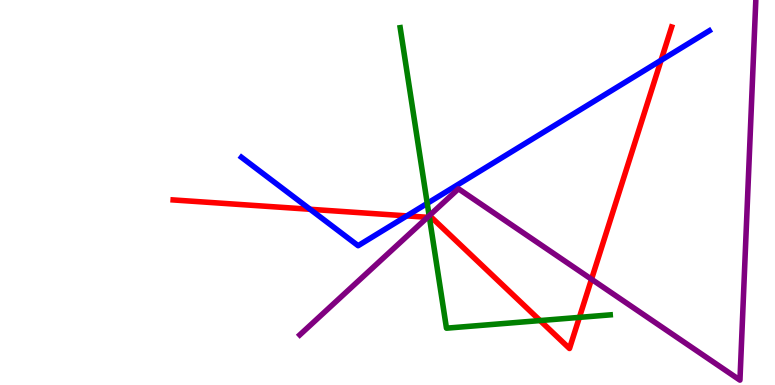[{'lines': ['blue', 'red'], 'intersections': [{'x': 4.0, 'y': 4.56}, {'x': 5.25, 'y': 4.39}, {'x': 8.53, 'y': 8.43}]}, {'lines': ['green', 'red'], 'intersections': [{'x': 5.54, 'y': 4.35}, {'x': 6.97, 'y': 1.67}, {'x': 7.48, 'y': 1.76}]}, {'lines': ['purple', 'red'], 'intersections': [{'x': 5.52, 'y': 4.36}, {'x': 7.63, 'y': 2.75}]}, {'lines': ['blue', 'green'], 'intersections': [{'x': 5.51, 'y': 4.72}]}, {'lines': ['blue', 'purple'], 'intersections': []}, {'lines': ['green', 'purple'], 'intersections': [{'x': 5.54, 'y': 4.4}]}]